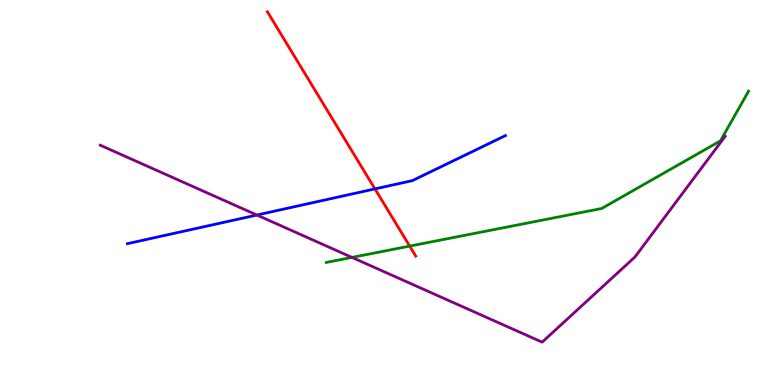[{'lines': ['blue', 'red'], 'intersections': [{'x': 4.84, 'y': 5.09}]}, {'lines': ['green', 'red'], 'intersections': [{'x': 5.29, 'y': 3.61}]}, {'lines': ['purple', 'red'], 'intersections': []}, {'lines': ['blue', 'green'], 'intersections': []}, {'lines': ['blue', 'purple'], 'intersections': [{'x': 3.31, 'y': 4.41}]}, {'lines': ['green', 'purple'], 'intersections': [{'x': 4.54, 'y': 3.31}]}]